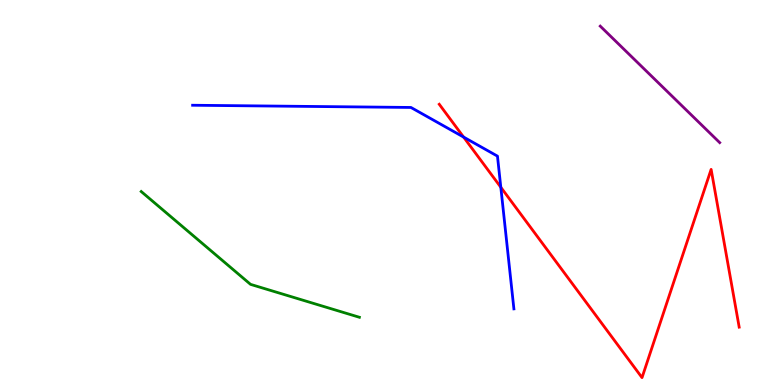[{'lines': ['blue', 'red'], 'intersections': [{'x': 5.98, 'y': 6.44}, {'x': 6.46, 'y': 5.14}]}, {'lines': ['green', 'red'], 'intersections': []}, {'lines': ['purple', 'red'], 'intersections': []}, {'lines': ['blue', 'green'], 'intersections': []}, {'lines': ['blue', 'purple'], 'intersections': []}, {'lines': ['green', 'purple'], 'intersections': []}]